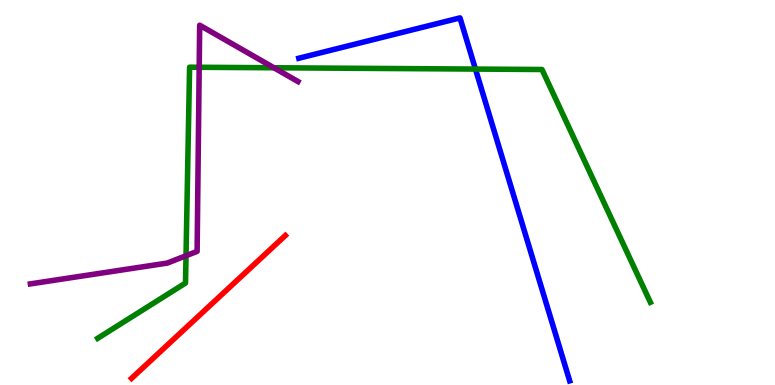[{'lines': ['blue', 'red'], 'intersections': []}, {'lines': ['green', 'red'], 'intersections': []}, {'lines': ['purple', 'red'], 'intersections': []}, {'lines': ['blue', 'green'], 'intersections': [{'x': 6.13, 'y': 8.21}]}, {'lines': ['blue', 'purple'], 'intersections': []}, {'lines': ['green', 'purple'], 'intersections': [{'x': 2.4, 'y': 3.36}, {'x': 2.57, 'y': 8.25}, {'x': 3.53, 'y': 8.24}]}]